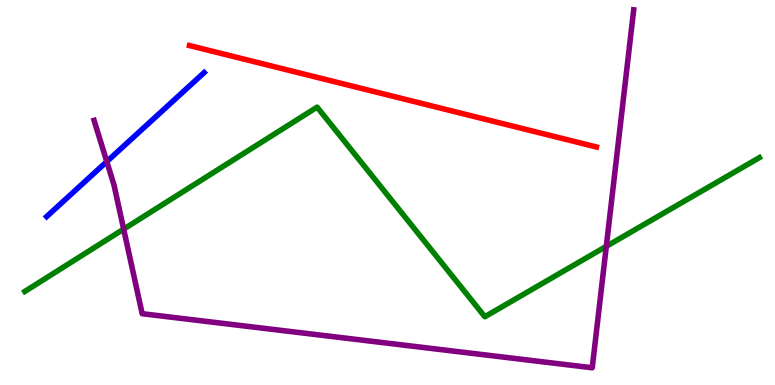[{'lines': ['blue', 'red'], 'intersections': []}, {'lines': ['green', 'red'], 'intersections': []}, {'lines': ['purple', 'red'], 'intersections': []}, {'lines': ['blue', 'green'], 'intersections': []}, {'lines': ['blue', 'purple'], 'intersections': [{'x': 1.38, 'y': 5.8}]}, {'lines': ['green', 'purple'], 'intersections': [{'x': 1.6, 'y': 4.05}, {'x': 7.82, 'y': 3.6}]}]